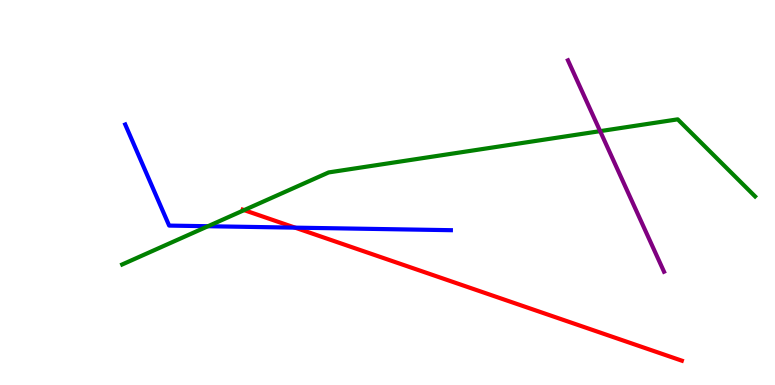[{'lines': ['blue', 'red'], 'intersections': [{'x': 3.81, 'y': 4.09}]}, {'lines': ['green', 'red'], 'intersections': [{'x': 3.15, 'y': 4.54}]}, {'lines': ['purple', 'red'], 'intersections': []}, {'lines': ['blue', 'green'], 'intersections': [{'x': 2.68, 'y': 4.12}]}, {'lines': ['blue', 'purple'], 'intersections': []}, {'lines': ['green', 'purple'], 'intersections': [{'x': 7.74, 'y': 6.59}]}]